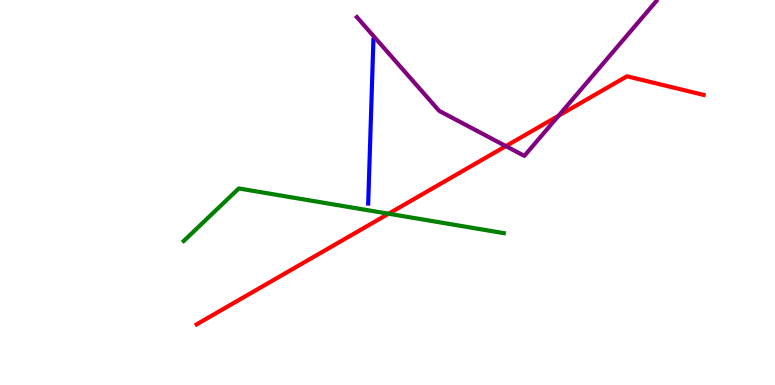[{'lines': ['blue', 'red'], 'intersections': []}, {'lines': ['green', 'red'], 'intersections': [{'x': 5.01, 'y': 4.45}]}, {'lines': ['purple', 'red'], 'intersections': [{'x': 6.53, 'y': 6.2}, {'x': 7.21, 'y': 6.99}]}, {'lines': ['blue', 'green'], 'intersections': []}, {'lines': ['blue', 'purple'], 'intersections': []}, {'lines': ['green', 'purple'], 'intersections': []}]